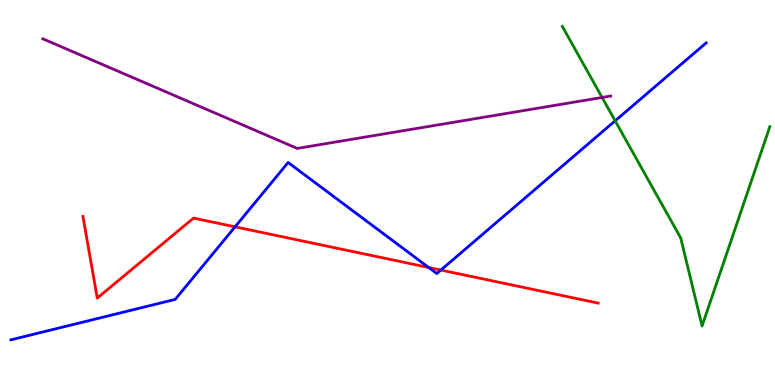[{'lines': ['blue', 'red'], 'intersections': [{'x': 3.03, 'y': 4.11}, {'x': 5.53, 'y': 3.05}, {'x': 5.69, 'y': 2.99}]}, {'lines': ['green', 'red'], 'intersections': []}, {'lines': ['purple', 'red'], 'intersections': []}, {'lines': ['blue', 'green'], 'intersections': [{'x': 7.94, 'y': 6.86}]}, {'lines': ['blue', 'purple'], 'intersections': []}, {'lines': ['green', 'purple'], 'intersections': [{'x': 7.77, 'y': 7.47}]}]